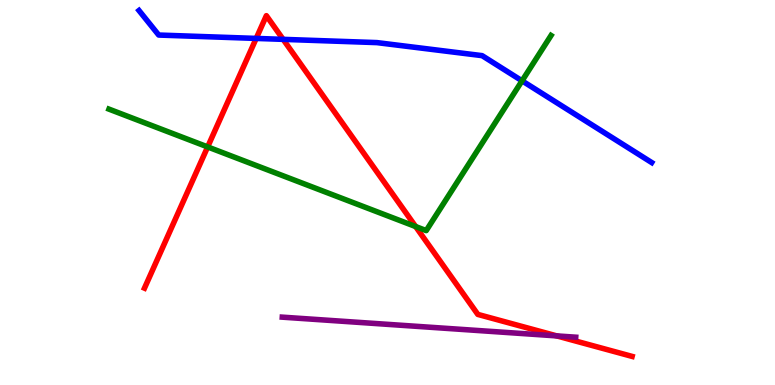[{'lines': ['blue', 'red'], 'intersections': [{'x': 3.31, 'y': 9.0}, {'x': 3.65, 'y': 8.98}]}, {'lines': ['green', 'red'], 'intersections': [{'x': 2.68, 'y': 6.18}, {'x': 5.36, 'y': 4.12}]}, {'lines': ['purple', 'red'], 'intersections': [{'x': 7.18, 'y': 1.28}]}, {'lines': ['blue', 'green'], 'intersections': [{'x': 6.74, 'y': 7.9}]}, {'lines': ['blue', 'purple'], 'intersections': []}, {'lines': ['green', 'purple'], 'intersections': []}]